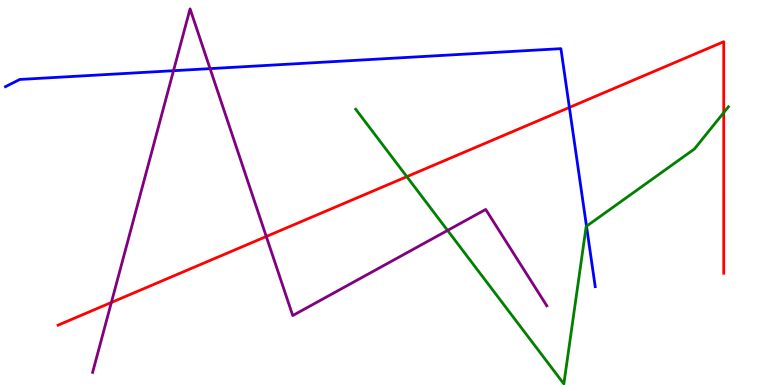[{'lines': ['blue', 'red'], 'intersections': [{'x': 7.35, 'y': 7.21}]}, {'lines': ['green', 'red'], 'intersections': [{'x': 5.25, 'y': 5.41}, {'x': 9.34, 'y': 7.08}]}, {'lines': ['purple', 'red'], 'intersections': [{'x': 1.44, 'y': 2.14}, {'x': 3.44, 'y': 3.86}]}, {'lines': ['blue', 'green'], 'intersections': [{'x': 7.57, 'y': 4.12}]}, {'lines': ['blue', 'purple'], 'intersections': [{'x': 2.24, 'y': 8.16}, {'x': 2.71, 'y': 8.22}]}, {'lines': ['green', 'purple'], 'intersections': [{'x': 5.78, 'y': 4.02}]}]